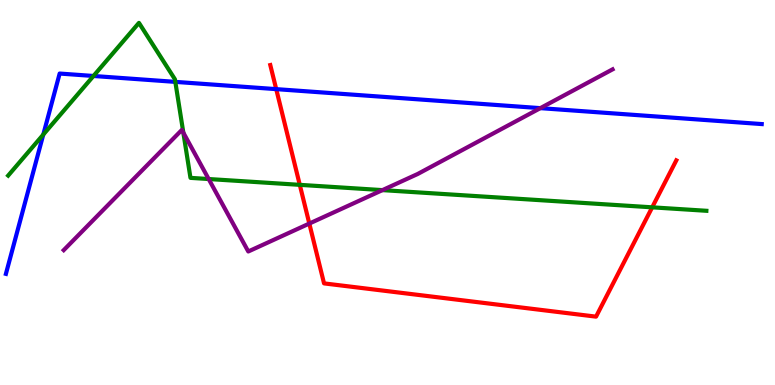[{'lines': ['blue', 'red'], 'intersections': [{'x': 3.56, 'y': 7.68}]}, {'lines': ['green', 'red'], 'intersections': [{'x': 3.87, 'y': 5.2}, {'x': 8.42, 'y': 4.61}]}, {'lines': ['purple', 'red'], 'intersections': [{'x': 3.99, 'y': 4.19}]}, {'lines': ['blue', 'green'], 'intersections': [{'x': 0.559, 'y': 6.5}, {'x': 1.21, 'y': 8.03}, {'x': 2.26, 'y': 7.87}]}, {'lines': ['blue', 'purple'], 'intersections': [{'x': 6.97, 'y': 7.19}]}, {'lines': ['green', 'purple'], 'intersections': [{'x': 2.37, 'y': 6.55}, {'x': 2.69, 'y': 5.35}, {'x': 4.93, 'y': 5.06}]}]